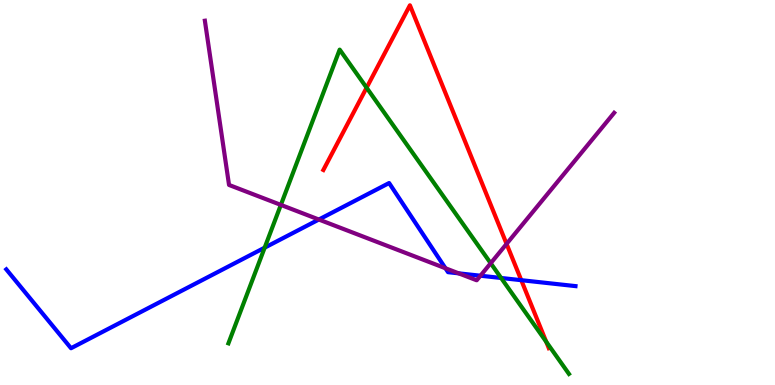[{'lines': ['blue', 'red'], 'intersections': [{'x': 6.73, 'y': 2.72}]}, {'lines': ['green', 'red'], 'intersections': [{'x': 4.73, 'y': 7.72}, {'x': 7.05, 'y': 1.12}]}, {'lines': ['purple', 'red'], 'intersections': [{'x': 6.54, 'y': 3.67}]}, {'lines': ['blue', 'green'], 'intersections': [{'x': 3.42, 'y': 3.57}, {'x': 6.47, 'y': 2.78}]}, {'lines': ['blue', 'purple'], 'intersections': [{'x': 4.11, 'y': 4.3}, {'x': 5.75, 'y': 3.03}, {'x': 5.92, 'y': 2.9}, {'x': 6.2, 'y': 2.84}]}, {'lines': ['green', 'purple'], 'intersections': [{'x': 3.62, 'y': 4.68}, {'x': 6.33, 'y': 3.16}]}]